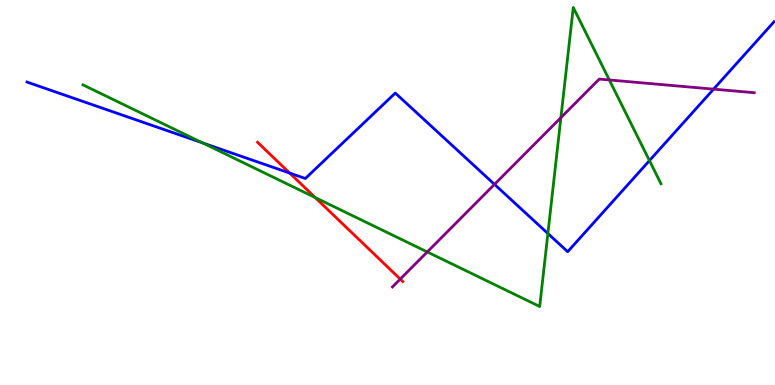[{'lines': ['blue', 'red'], 'intersections': [{'x': 3.74, 'y': 5.5}]}, {'lines': ['green', 'red'], 'intersections': [{'x': 4.07, 'y': 4.87}]}, {'lines': ['purple', 'red'], 'intersections': [{'x': 5.16, 'y': 2.75}]}, {'lines': ['blue', 'green'], 'intersections': [{'x': 2.61, 'y': 6.29}, {'x': 7.07, 'y': 3.94}, {'x': 8.38, 'y': 5.83}]}, {'lines': ['blue', 'purple'], 'intersections': [{'x': 6.38, 'y': 5.21}, {'x': 9.21, 'y': 7.68}]}, {'lines': ['green', 'purple'], 'intersections': [{'x': 5.51, 'y': 3.46}, {'x': 7.24, 'y': 6.94}, {'x': 7.86, 'y': 7.92}]}]